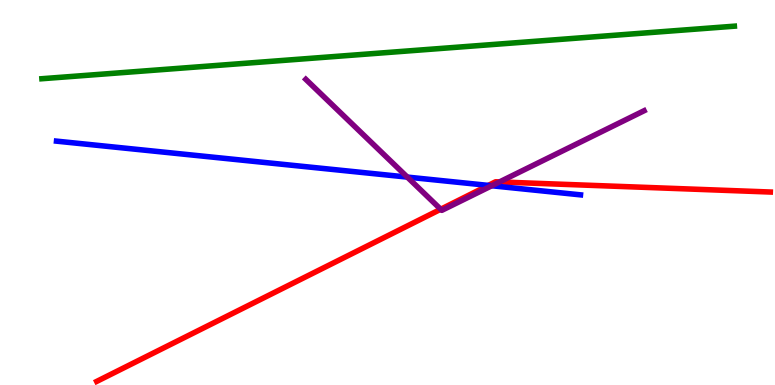[{'lines': ['blue', 'red'], 'intersections': [{'x': 6.3, 'y': 5.18}]}, {'lines': ['green', 'red'], 'intersections': []}, {'lines': ['purple', 'red'], 'intersections': [{'x': 5.69, 'y': 4.56}, {'x': 6.45, 'y': 5.27}]}, {'lines': ['blue', 'green'], 'intersections': []}, {'lines': ['blue', 'purple'], 'intersections': [{'x': 5.26, 'y': 5.4}, {'x': 6.35, 'y': 5.18}]}, {'lines': ['green', 'purple'], 'intersections': []}]